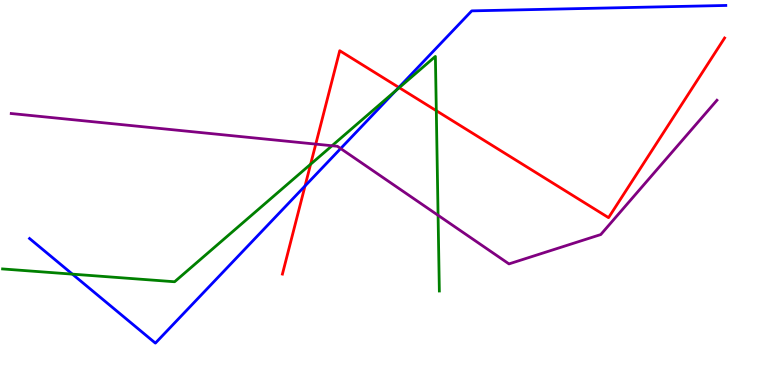[{'lines': ['blue', 'red'], 'intersections': [{'x': 3.94, 'y': 5.17}, {'x': 5.15, 'y': 7.73}]}, {'lines': ['green', 'red'], 'intersections': [{'x': 4.01, 'y': 5.73}, {'x': 5.15, 'y': 7.72}, {'x': 5.63, 'y': 7.12}]}, {'lines': ['purple', 'red'], 'intersections': [{'x': 4.07, 'y': 6.26}]}, {'lines': ['blue', 'green'], 'intersections': [{'x': 0.934, 'y': 2.88}, {'x': 5.11, 'y': 7.65}]}, {'lines': ['blue', 'purple'], 'intersections': [{'x': 4.4, 'y': 6.14}]}, {'lines': ['green', 'purple'], 'intersections': [{'x': 4.28, 'y': 6.21}, {'x': 5.65, 'y': 4.41}]}]